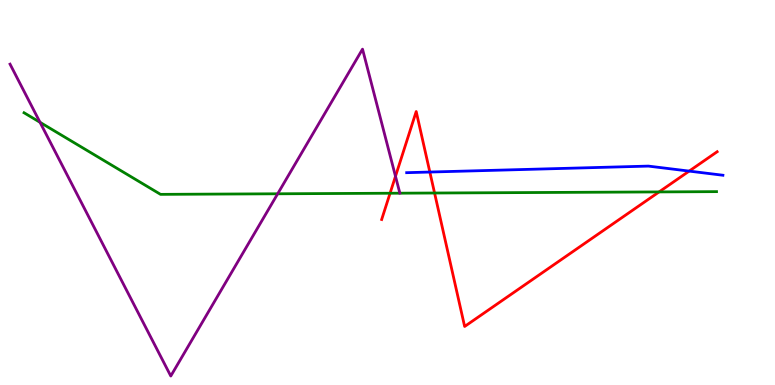[{'lines': ['blue', 'red'], 'intersections': [{'x': 5.55, 'y': 5.53}, {'x': 8.89, 'y': 5.56}]}, {'lines': ['green', 'red'], 'intersections': [{'x': 5.03, 'y': 4.98}, {'x': 5.61, 'y': 4.99}, {'x': 8.5, 'y': 5.02}]}, {'lines': ['purple', 'red'], 'intersections': [{'x': 5.1, 'y': 5.42}]}, {'lines': ['blue', 'green'], 'intersections': []}, {'lines': ['blue', 'purple'], 'intersections': []}, {'lines': ['green', 'purple'], 'intersections': [{'x': 0.516, 'y': 6.82}, {'x': 3.58, 'y': 4.97}]}]